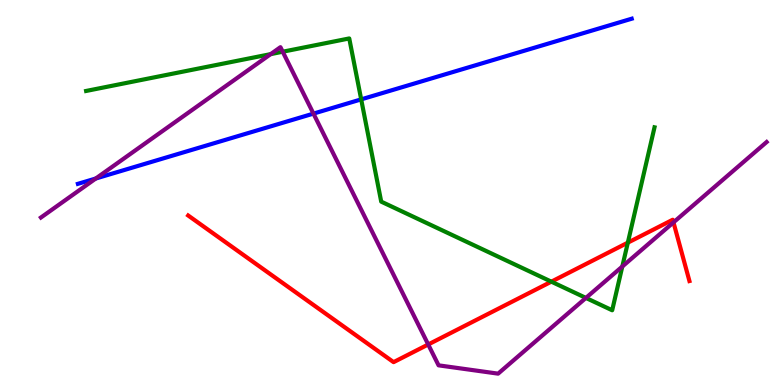[{'lines': ['blue', 'red'], 'intersections': []}, {'lines': ['green', 'red'], 'intersections': [{'x': 7.11, 'y': 2.68}, {'x': 8.1, 'y': 3.7}]}, {'lines': ['purple', 'red'], 'intersections': [{'x': 5.53, 'y': 1.05}, {'x': 8.69, 'y': 4.22}]}, {'lines': ['blue', 'green'], 'intersections': [{'x': 4.66, 'y': 7.42}]}, {'lines': ['blue', 'purple'], 'intersections': [{'x': 1.24, 'y': 5.36}, {'x': 4.04, 'y': 7.05}]}, {'lines': ['green', 'purple'], 'intersections': [{'x': 3.49, 'y': 8.59}, {'x': 3.65, 'y': 8.66}, {'x': 7.56, 'y': 2.26}, {'x': 8.03, 'y': 3.08}]}]